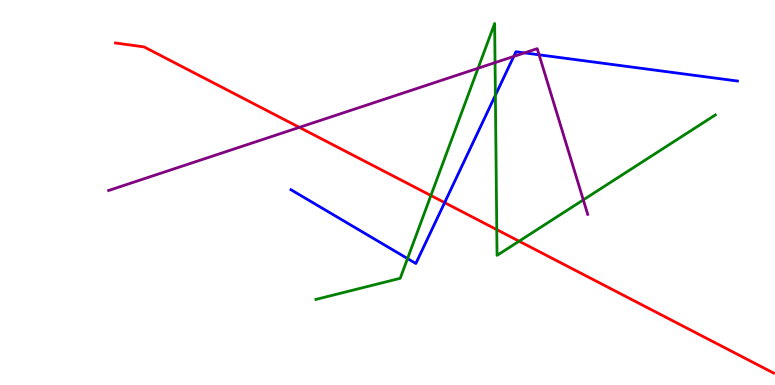[{'lines': ['blue', 'red'], 'intersections': [{'x': 5.74, 'y': 4.74}]}, {'lines': ['green', 'red'], 'intersections': [{'x': 5.56, 'y': 4.92}, {'x': 6.41, 'y': 4.04}, {'x': 6.7, 'y': 3.74}]}, {'lines': ['purple', 'red'], 'intersections': [{'x': 3.86, 'y': 6.69}]}, {'lines': ['blue', 'green'], 'intersections': [{'x': 5.26, 'y': 3.28}, {'x': 6.39, 'y': 7.53}]}, {'lines': ['blue', 'purple'], 'intersections': [{'x': 6.63, 'y': 8.53}, {'x': 6.77, 'y': 8.63}, {'x': 6.96, 'y': 8.58}]}, {'lines': ['green', 'purple'], 'intersections': [{'x': 6.17, 'y': 8.23}, {'x': 6.39, 'y': 8.37}, {'x': 7.53, 'y': 4.81}]}]